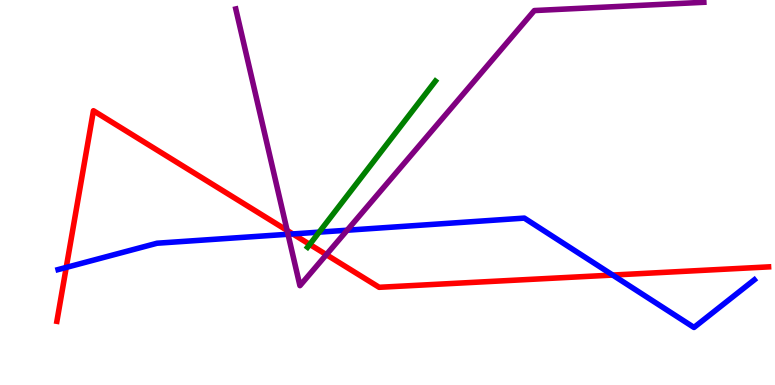[{'lines': ['blue', 'red'], 'intersections': [{'x': 0.855, 'y': 3.05}, {'x': 3.78, 'y': 3.92}, {'x': 7.91, 'y': 2.86}]}, {'lines': ['green', 'red'], 'intersections': [{'x': 4.0, 'y': 3.65}]}, {'lines': ['purple', 'red'], 'intersections': [{'x': 3.7, 'y': 4.01}, {'x': 4.21, 'y': 3.39}]}, {'lines': ['blue', 'green'], 'intersections': [{'x': 4.12, 'y': 3.97}]}, {'lines': ['blue', 'purple'], 'intersections': [{'x': 3.72, 'y': 3.92}, {'x': 4.48, 'y': 4.02}]}, {'lines': ['green', 'purple'], 'intersections': []}]